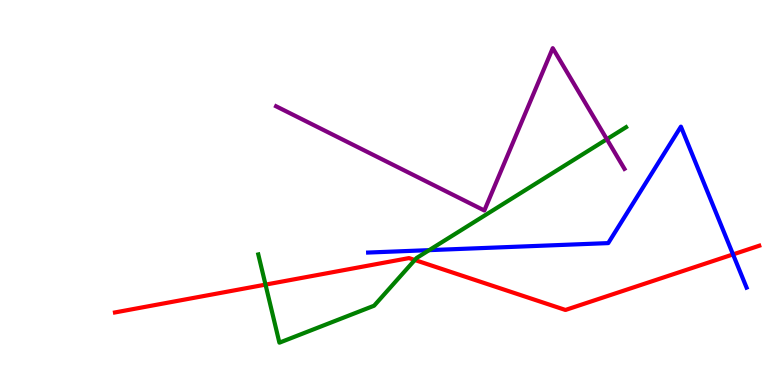[{'lines': ['blue', 'red'], 'intersections': [{'x': 9.46, 'y': 3.39}]}, {'lines': ['green', 'red'], 'intersections': [{'x': 3.43, 'y': 2.61}, {'x': 5.35, 'y': 3.25}]}, {'lines': ['purple', 'red'], 'intersections': []}, {'lines': ['blue', 'green'], 'intersections': [{'x': 5.54, 'y': 3.5}]}, {'lines': ['blue', 'purple'], 'intersections': []}, {'lines': ['green', 'purple'], 'intersections': [{'x': 7.83, 'y': 6.38}]}]